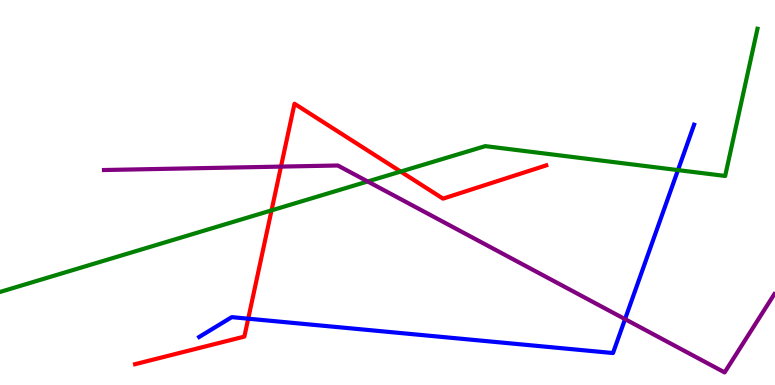[{'lines': ['blue', 'red'], 'intersections': [{'x': 3.2, 'y': 1.72}]}, {'lines': ['green', 'red'], 'intersections': [{'x': 3.5, 'y': 4.54}, {'x': 5.17, 'y': 5.54}]}, {'lines': ['purple', 'red'], 'intersections': [{'x': 3.63, 'y': 5.67}]}, {'lines': ['blue', 'green'], 'intersections': [{'x': 8.75, 'y': 5.58}]}, {'lines': ['blue', 'purple'], 'intersections': [{'x': 8.07, 'y': 1.71}]}, {'lines': ['green', 'purple'], 'intersections': [{'x': 4.74, 'y': 5.29}]}]